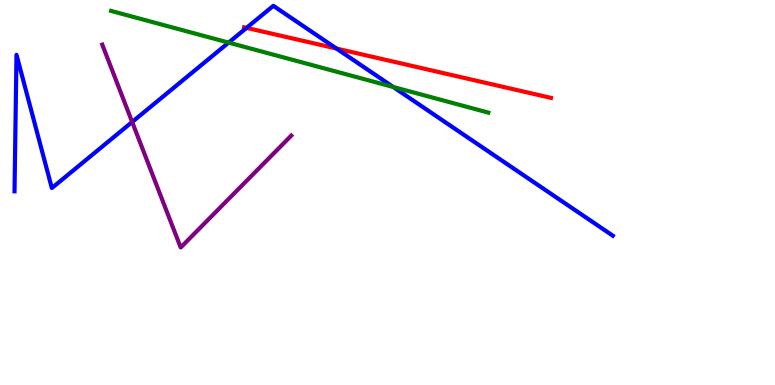[{'lines': ['blue', 'red'], 'intersections': [{'x': 3.18, 'y': 9.28}, {'x': 4.34, 'y': 8.74}]}, {'lines': ['green', 'red'], 'intersections': []}, {'lines': ['purple', 'red'], 'intersections': []}, {'lines': ['blue', 'green'], 'intersections': [{'x': 2.95, 'y': 8.89}, {'x': 5.07, 'y': 7.74}]}, {'lines': ['blue', 'purple'], 'intersections': [{'x': 1.71, 'y': 6.83}]}, {'lines': ['green', 'purple'], 'intersections': []}]